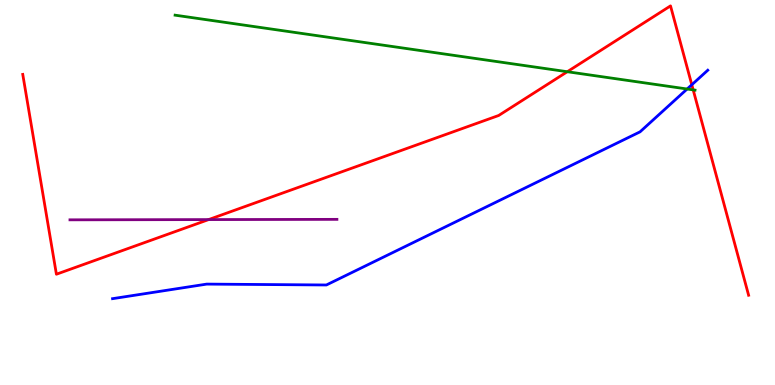[{'lines': ['blue', 'red'], 'intersections': [{'x': 8.93, 'y': 7.8}]}, {'lines': ['green', 'red'], 'intersections': [{'x': 7.32, 'y': 8.14}, {'x': 8.94, 'y': 7.67}]}, {'lines': ['purple', 'red'], 'intersections': [{'x': 2.69, 'y': 4.3}]}, {'lines': ['blue', 'green'], 'intersections': [{'x': 8.87, 'y': 7.69}]}, {'lines': ['blue', 'purple'], 'intersections': []}, {'lines': ['green', 'purple'], 'intersections': []}]